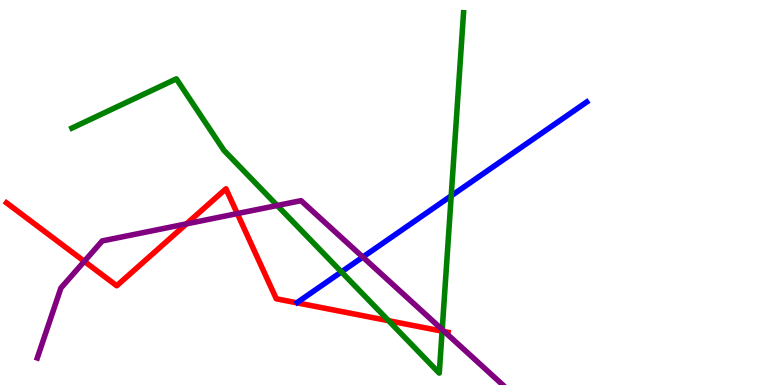[{'lines': ['blue', 'red'], 'intersections': []}, {'lines': ['green', 'red'], 'intersections': [{'x': 5.01, 'y': 1.67}, {'x': 5.7, 'y': 1.4}]}, {'lines': ['purple', 'red'], 'intersections': [{'x': 1.09, 'y': 3.21}, {'x': 2.41, 'y': 4.19}, {'x': 3.06, 'y': 4.45}, {'x': 5.73, 'y': 1.39}]}, {'lines': ['blue', 'green'], 'intersections': [{'x': 4.41, 'y': 2.94}, {'x': 5.82, 'y': 4.91}]}, {'lines': ['blue', 'purple'], 'intersections': [{'x': 4.68, 'y': 3.32}]}, {'lines': ['green', 'purple'], 'intersections': [{'x': 3.58, 'y': 4.66}, {'x': 5.71, 'y': 1.44}]}]